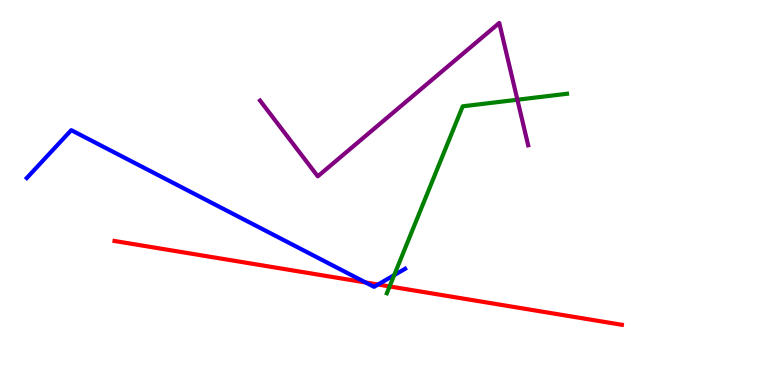[{'lines': ['blue', 'red'], 'intersections': [{'x': 4.72, 'y': 2.66}, {'x': 4.88, 'y': 2.61}]}, {'lines': ['green', 'red'], 'intersections': [{'x': 5.03, 'y': 2.56}]}, {'lines': ['purple', 'red'], 'intersections': []}, {'lines': ['blue', 'green'], 'intersections': [{'x': 5.09, 'y': 2.85}]}, {'lines': ['blue', 'purple'], 'intersections': []}, {'lines': ['green', 'purple'], 'intersections': [{'x': 6.68, 'y': 7.41}]}]